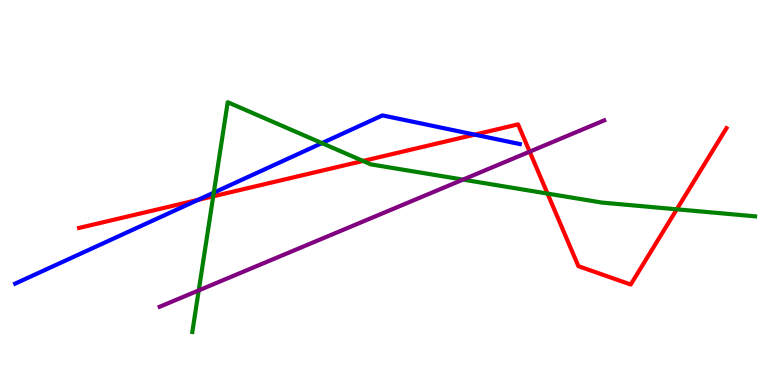[{'lines': ['blue', 'red'], 'intersections': [{'x': 2.55, 'y': 4.81}, {'x': 6.12, 'y': 6.5}]}, {'lines': ['green', 'red'], 'intersections': [{'x': 2.75, 'y': 4.9}, {'x': 4.68, 'y': 5.82}, {'x': 7.06, 'y': 4.97}, {'x': 8.73, 'y': 4.56}]}, {'lines': ['purple', 'red'], 'intersections': [{'x': 6.83, 'y': 6.06}]}, {'lines': ['blue', 'green'], 'intersections': [{'x': 2.76, 'y': 5.0}, {'x': 4.15, 'y': 6.28}]}, {'lines': ['blue', 'purple'], 'intersections': []}, {'lines': ['green', 'purple'], 'intersections': [{'x': 2.56, 'y': 2.46}, {'x': 5.97, 'y': 5.33}]}]